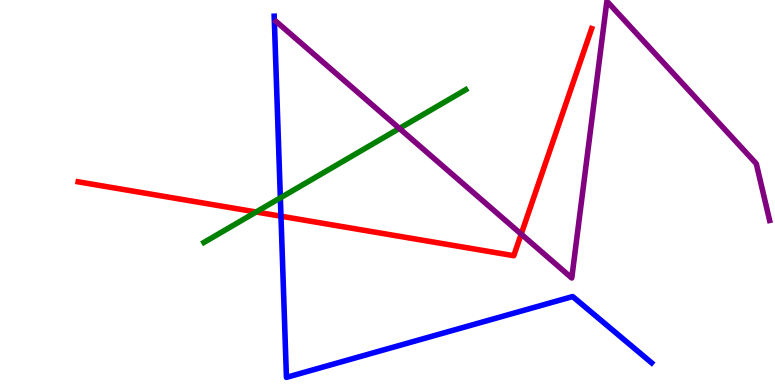[{'lines': ['blue', 'red'], 'intersections': [{'x': 3.63, 'y': 4.38}]}, {'lines': ['green', 'red'], 'intersections': [{'x': 3.3, 'y': 4.49}]}, {'lines': ['purple', 'red'], 'intersections': [{'x': 6.72, 'y': 3.92}]}, {'lines': ['blue', 'green'], 'intersections': [{'x': 3.62, 'y': 4.86}]}, {'lines': ['blue', 'purple'], 'intersections': []}, {'lines': ['green', 'purple'], 'intersections': [{'x': 5.15, 'y': 6.66}]}]